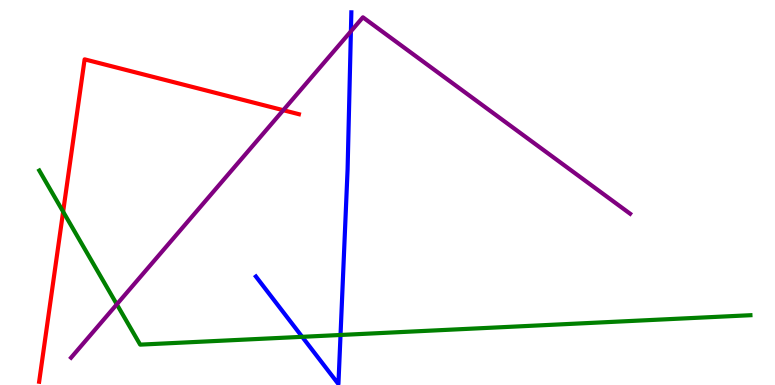[{'lines': ['blue', 'red'], 'intersections': []}, {'lines': ['green', 'red'], 'intersections': [{'x': 0.815, 'y': 4.5}]}, {'lines': ['purple', 'red'], 'intersections': [{'x': 3.66, 'y': 7.14}]}, {'lines': ['blue', 'green'], 'intersections': [{'x': 3.9, 'y': 1.25}, {'x': 4.39, 'y': 1.3}]}, {'lines': ['blue', 'purple'], 'intersections': [{'x': 4.53, 'y': 9.19}]}, {'lines': ['green', 'purple'], 'intersections': [{'x': 1.51, 'y': 2.1}]}]